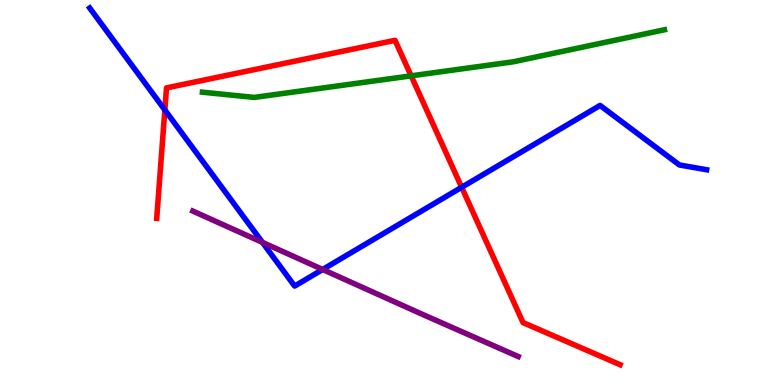[{'lines': ['blue', 'red'], 'intersections': [{'x': 2.13, 'y': 7.14}, {'x': 5.96, 'y': 5.14}]}, {'lines': ['green', 'red'], 'intersections': [{'x': 5.31, 'y': 8.03}]}, {'lines': ['purple', 'red'], 'intersections': []}, {'lines': ['blue', 'green'], 'intersections': []}, {'lines': ['blue', 'purple'], 'intersections': [{'x': 3.39, 'y': 3.7}, {'x': 4.16, 'y': 3.0}]}, {'lines': ['green', 'purple'], 'intersections': []}]